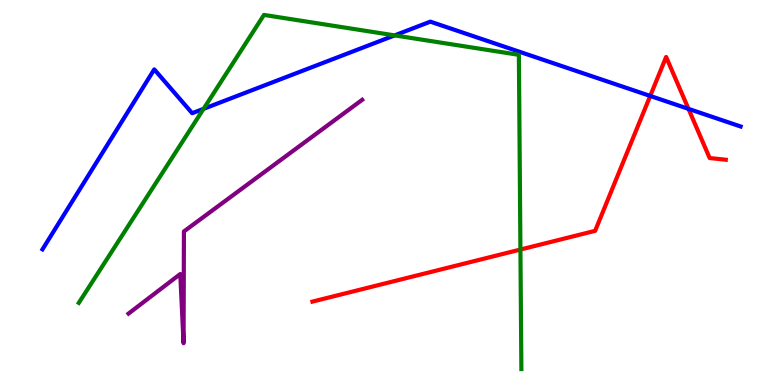[{'lines': ['blue', 'red'], 'intersections': [{'x': 8.39, 'y': 7.51}, {'x': 8.88, 'y': 7.17}]}, {'lines': ['green', 'red'], 'intersections': [{'x': 6.72, 'y': 3.52}]}, {'lines': ['purple', 'red'], 'intersections': []}, {'lines': ['blue', 'green'], 'intersections': [{'x': 2.63, 'y': 7.17}, {'x': 5.09, 'y': 9.08}]}, {'lines': ['blue', 'purple'], 'intersections': []}, {'lines': ['green', 'purple'], 'intersections': []}]